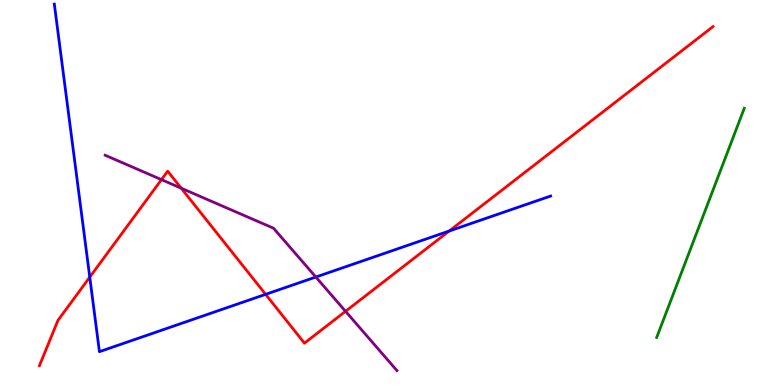[{'lines': ['blue', 'red'], 'intersections': [{'x': 1.16, 'y': 2.8}, {'x': 3.43, 'y': 2.35}, {'x': 5.8, 'y': 4.0}]}, {'lines': ['green', 'red'], 'intersections': []}, {'lines': ['purple', 'red'], 'intersections': [{'x': 2.08, 'y': 5.33}, {'x': 2.34, 'y': 5.11}, {'x': 4.46, 'y': 1.91}]}, {'lines': ['blue', 'green'], 'intersections': []}, {'lines': ['blue', 'purple'], 'intersections': [{'x': 4.08, 'y': 2.8}]}, {'lines': ['green', 'purple'], 'intersections': []}]